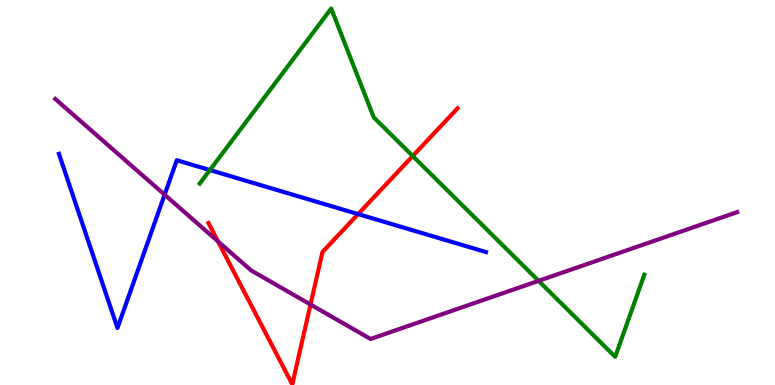[{'lines': ['blue', 'red'], 'intersections': [{'x': 4.62, 'y': 4.44}]}, {'lines': ['green', 'red'], 'intersections': [{'x': 5.33, 'y': 5.95}]}, {'lines': ['purple', 'red'], 'intersections': [{'x': 2.81, 'y': 3.73}, {'x': 4.01, 'y': 2.09}]}, {'lines': ['blue', 'green'], 'intersections': [{'x': 2.71, 'y': 5.58}]}, {'lines': ['blue', 'purple'], 'intersections': [{'x': 2.12, 'y': 4.94}]}, {'lines': ['green', 'purple'], 'intersections': [{'x': 6.95, 'y': 2.71}]}]